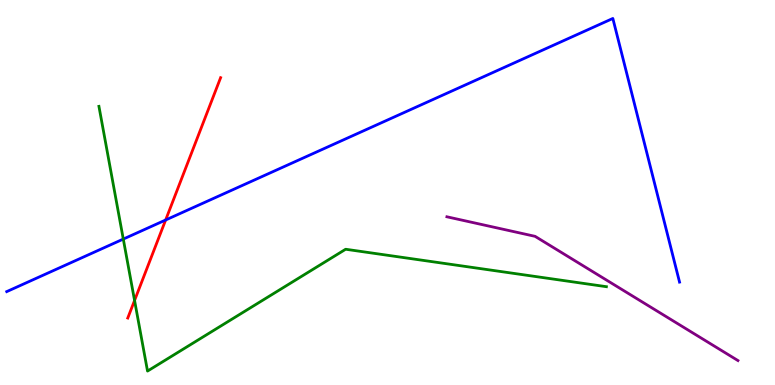[{'lines': ['blue', 'red'], 'intersections': [{'x': 2.14, 'y': 4.29}]}, {'lines': ['green', 'red'], 'intersections': [{'x': 1.74, 'y': 2.2}]}, {'lines': ['purple', 'red'], 'intersections': []}, {'lines': ['blue', 'green'], 'intersections': [{'x': 1.59, 'y': 3.79}]}, {'lines': ['blue', 'purple'], 'intersections': []}, {'lines': ['green', 'purple'], 'intersections': []}]